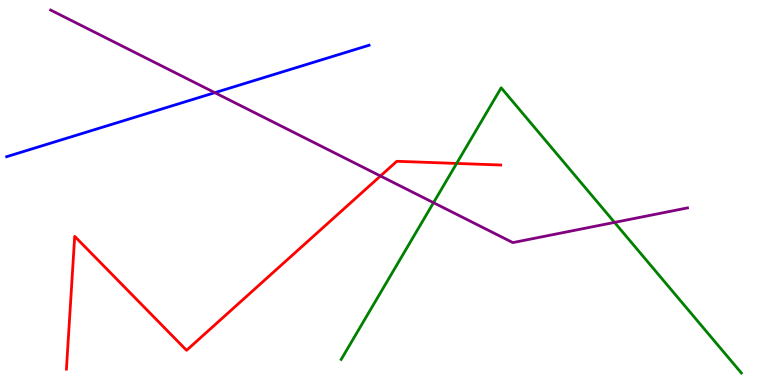[{'lines': ['blue', 'red'], 'intersections': []}, {'lines': ['green', 'red'], 'intersections': [{'x': 5.89, 'y': 5.76}]}, {'lines': ['purple', 'red'], 'intersections': [{'x': 4.91, 'y': 5.43}]}, {'lines': ['blue', 'green'], 'intersections': []}, {'lines': ['blue', 'purple'], 'intersections': [{'x': 2.77, 'y': 7.59}]}, {'lines': ['green', 'purple'], 'intersections': [{'x': 5.59, 'y': 4.74}, {'x': 7.93, 'y': 4.22}]}]